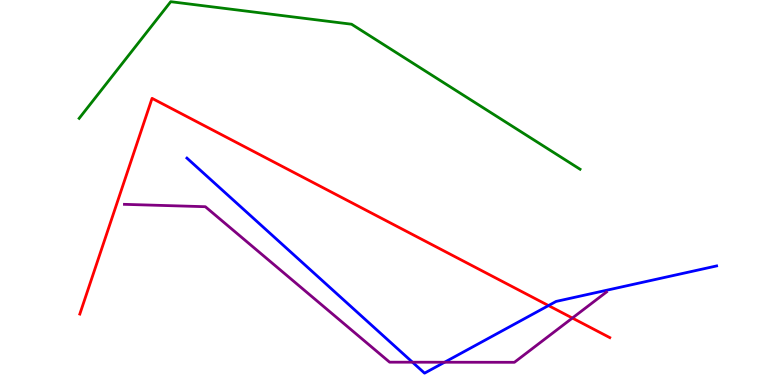[{'lines': ['blue', 'red'], 'intersections': [{'x': 7.08, 'y': 2.06}]}, {'lines': ['green', 'red'], 'intersections': []}, {'lines': ['purple', 'red'], 'intersections': [{'x': 7.39, 'y': 1.74}]}, {'lines': ['blue', 'green'], 'intersections': []}, {'lines': ['blue', 'purple'], 'intersections': [{'x': 5.32, 'y': 0.592}, {'x': 5.74, 'y': 0.591}]}, {'lines': ['green', 'purple'], 'intersections': []}]